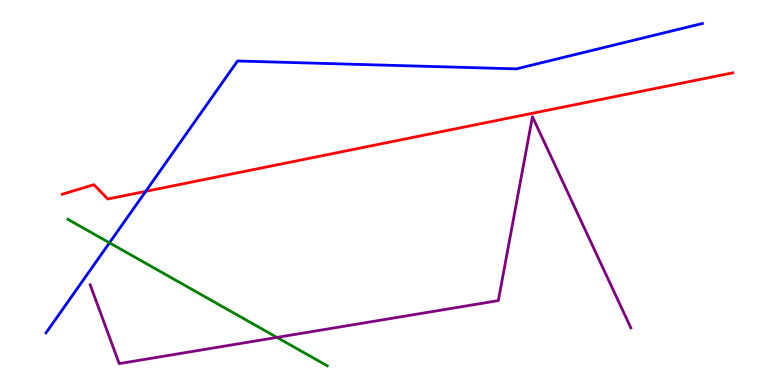[{'lines': ['blue', 'red'], 'intersections': [{'x': 1.88, 'y': 5.03}]}, {'lines': ['green', 'red'], 'intersections': []}, {'lines': ['purple', 'red'], 'intersections': []}, {'lines': ['blue', 'green'], 'intersections': [{'x': 1.41, 'y': 3.69}]}, {'lines': ['blue', 'purple'], 'intersections': []}, {'lines': ['green', 'purple'], 'intersections': [{'x': 3.57, 'y': 1.24}]}]